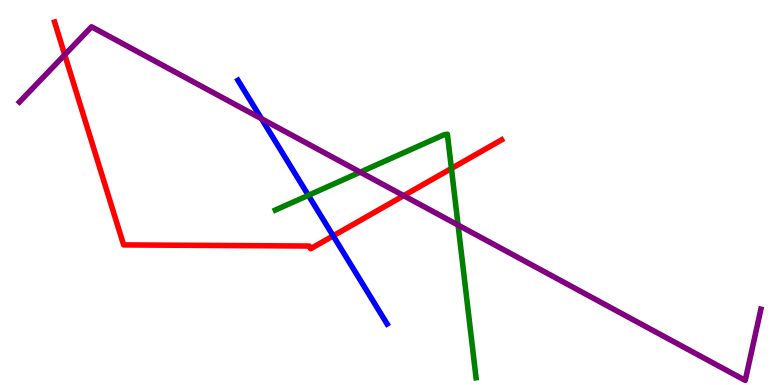[{'lines': ['blue', 'red'], 'intersections': [{'x': 4.3, 'y': 3.87}]}, {'lines': ['green', 'red'], 'intersections': [{'x': 5.82, 'y': 5.62}]}, {'lines': ['purple', 'red'], 'intersections': [{'x': 0.835, 'y': 8.58}, {'x': 5.21, 'y': 4.92}]}, {'lines': ['blue', 'green'], 'intersections': [{'x': 3.98, 'y': 4.93}]}, {'lines': ['blue', 'purple'], 'intersections': [{'x': 3.37, 'y': 6.92}]}, {'lines': ['green', 'purple'], 'intersections': [{'x': 4.65, 'y': 5.53}, {'x': 5.91, 'y': 4.15}]}]